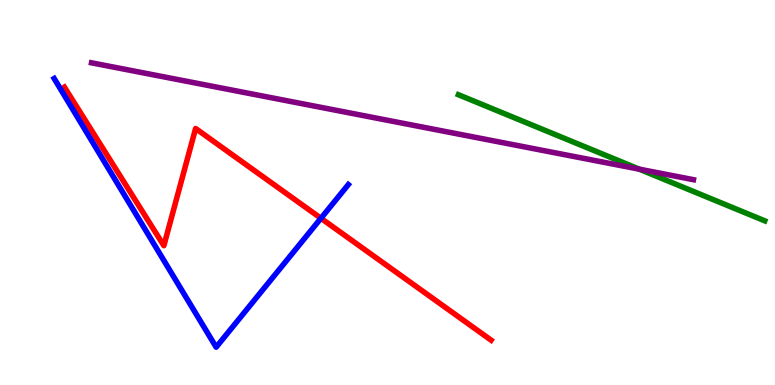[{'lines': ['blue', 'red'], 'intersections': [{'x': 4.14, 'y': 4.33}]}, {'lines': ['green', 'red'], 'intersections': []}, {'lines': ['purple', 'red'], 'intersections': []}, {'lines': ['blue', 'green'], 'intersections': []}, {'lines': ['blue', 'purple'], 'intersections': []}, {'lines': ['green', 'purple'], 'intersections': [{'x': 8.25, 'y': 5.61}]}]